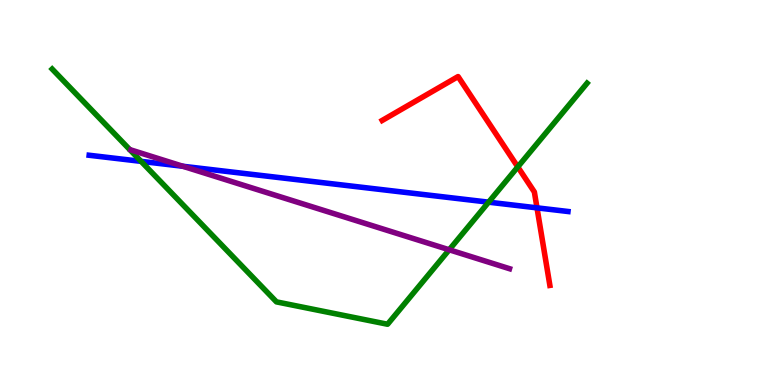[{'lines': ['blue', 'red'], 'intersections': [{'x': 6.93, 'y': 4.6}]}, {'lines': ['green', 'red'], 'intersections': [{'x': 6.68, 'y': 5.66}]}, {'lines': ['purple', 'red'], 'intersections': []}, {'lines': ['blue', 'green'], 'intersections': [{'x': 1.82, 'y': 5.81}, {'x': 6.3, 'y': 4.75}]}, {'lines': ['blue', 'purple'], 'intersections': [{'x': 2.36, 'y': 5.68}]}, {'lines': ['green', 'purple'], 'intersections': [{'x': 5.8, 'y': 3.51}]}]